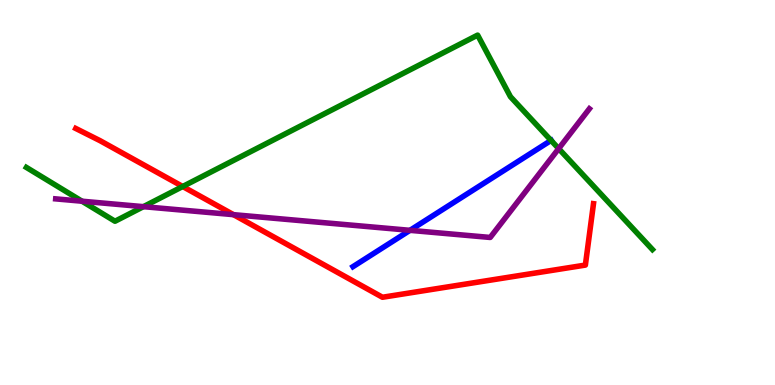[{'lines': ['blue', 'red'], 'intersections': []}, {'lines': ['green', 'red'], 'intersections': [{'x': 2.36, 'y': 5.16}]}, {'lines': ['purple', 'red'], 'intersections': [{'x': 3.01, 'y': 4.42}]}, {'lines': ['blue', 'green'], 'intersections': [{'x': 7.11, 'y': 6.35}]}, {'lines': ['blue', 'purple'], 'intersections': [{'x': 5.29, 'y': 4.02}]}, {'lines': ['green', 'purple'], 'intersections': [{'x': 1.06, 'y': 4.77}, {'x': 1.85, 'y': 4.63}, {'x': 7.21, 'y': 6.14}]}]